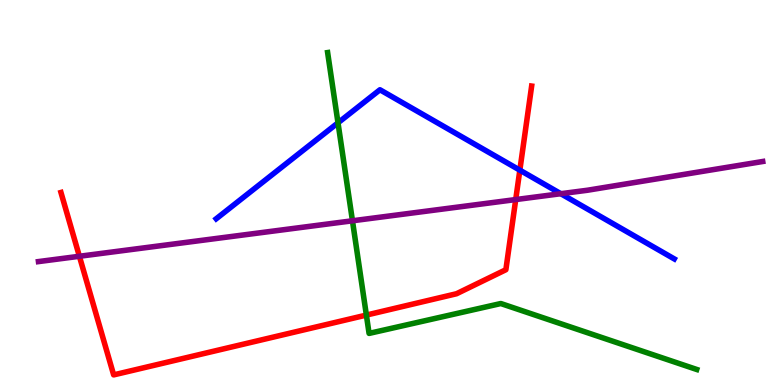[{'lines': ['blue', 'red'], 'intersections': [{'x': 6.71, 'y': 5.58}]}, {'lines': ['green', 'red'], 'intersections': [{'x': 4.73, 'y': 1.82}]}, {'lines': ['purple', 'red'], 'intersections': [{'x': 1.02, 'y': 3.34}, {'x': 6.65, 'y': 4.82}]}, {'lines': ['blue', 'green'], 'intersections': [{'x': 4.36, 'y': 6.81}]}, {'lines': ['blue', 'purple'], 'intersections': [{'x': 7.24, 'y': 4.97}]}, {'lines': ['green', 'purple'], 'intersections': [{'x': 4.55, 'y': 4.27}]}]